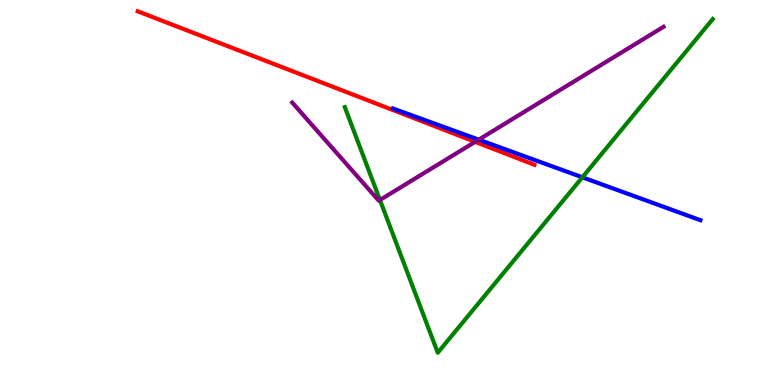[{'lines': ['blue', 'red'], 'intersections': []}, {'lines': ['green', 'red'], 'intersections': []}, {'lines': ['purple', 'red'], 'intersections': [{'x': 6.13, 'y': 6.32}]}, {'lines': ['blue', 'green'], 'intersections': [{'x': 7.51, 'y': 5.39}]}, {'lines': ['blue', 'purple'], 'intersections': [{'x': 6.18, 'y': 6.37}]}, {'lines': ['green', 'purple'], 'intersections': [{'x': 4.9, 'y': 4.81}]}]